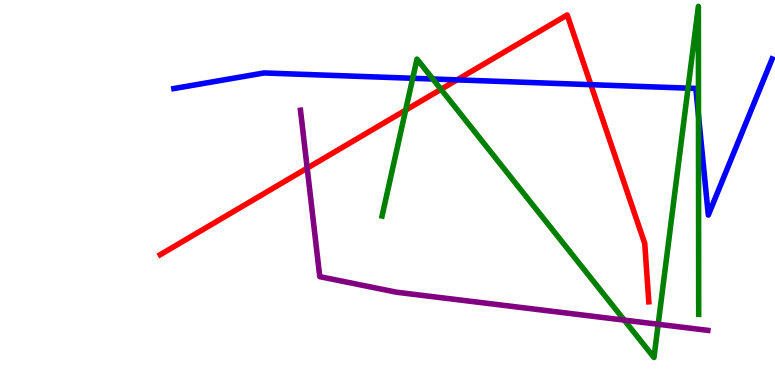[{'lines': ['blue', 'red'], 'intersections': [{'x': 5.9, 'y': 7.93}, {'x': 7.62, 'y': 7.8}]}, {'lines': ['green', 'red'], 'intersections': [{'x': 5.23, 'y': 7.14}, {'x': 5.69, 'y': 7.68}]}, {'lines': ['purple', 'red'], 'intersections': [{'x': 3.96, 'y': 5.63}]}, {'lines': ['blue', 'green'], 'intersections': [{'x': 5.33, 'y': 7.97}, {'x': 5.58, 'y': 7.95}, {'x': 8.88, 'y': 7.71}, {'x': 9.01, 'y': 7.0}]}, {'lines': ['blue', 'purple'], 'intersections': []}, {'lines': ['green', 'purple'], 'intersections': [{'x': 8.06, 'y': 1.68}, {'x': 8.49, 'y': 1.58}]}]